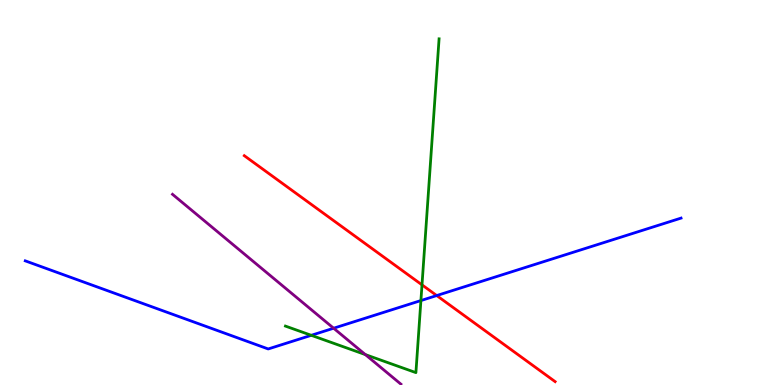[{'lines': ['blue', 'red'], 'intersections': [{'x': 5.63, 'y': 2.32}]}, {'lines': ['green', 'red'], 'intersections': [{'x': 5.45, 'y': 2.6}]}, {'lines': ['purple', 'red'], 'intersections': []}, {'lines': ['blue', 'green'], 'intersections': [{'x': 4.02, 'y': 1.29}, {'x': 5.43, 'y': 2.19}]}, {'lines': ['blue', 'purple'], 'intersections': [{'x': 4.3, 'y': 1.47}]}, {'lines': ['green', 'purple'], 'intersections': [{'x': 4.71, 'y': 0.79}]}]